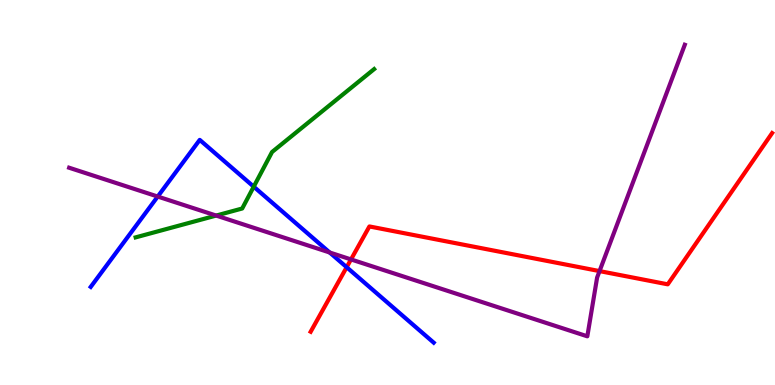[{'lines': ['blue', 'red'], 'intersections': [{'x': 4.47, 'y': 3.06}]}, {'lines': ['green', 'red'], 'intersections': []}, {'lines': ['purple', 'red'], 'intersections': [{'x': 4.53, 'y': 3.26}, {'x': 7.74, 'y': 2.96}]}, {'lines': ['blue', 'green'], 'intersections': [{'x': 3.27, 'y': 5.15}]}, {'lines': ['blue', 'purple'], 'intersections': [{'x': 2.04, 'y': 4.89}, {'x': 4.25, 'y': 3.44}]}, {'lines': ['green', 'purple'], 'intersections': [{'x': 2.79, 'y': 4.4}]}]